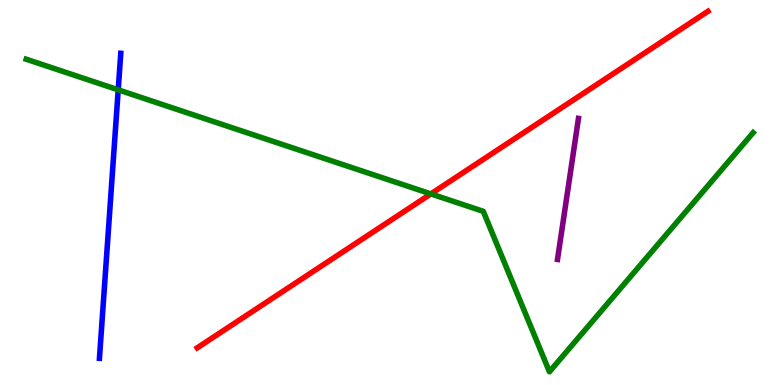[{'lines': ['blue', 'red'], 'intersections': []}, {'lines': ['green', 'red'], 'intersections': [{'x': 5.56, 'y': 4.96}]}, {'lines': ['purple', 'red'], 'intersections': []}, {'lines': ['blue', 'green'], 'intersections': [{'x': 1.53, 'y': 7.67}]}, {'lines': ['blue', 'purple'], 'intersections': []}, {'lines': ['green', 'purple'], 'intersections': []}]